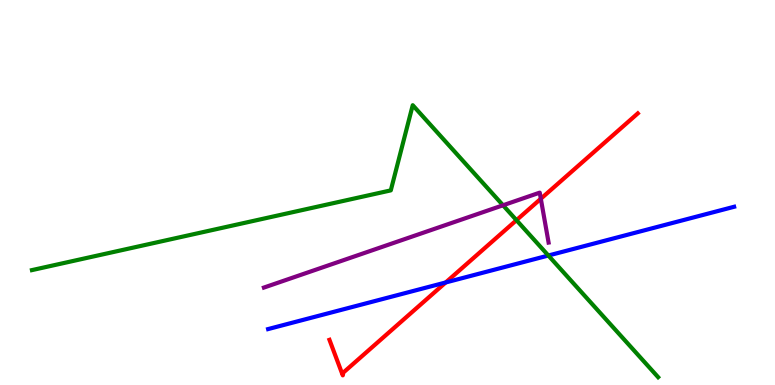[{'lines': ['blue', 'red'], 'intersections': [{'x': 5.75, 'y': 2.66}]}, {'lines': ['green', 'red'], 'intersections': [{'x': 6.66, 'y': 4.28}]}, {'lines': ['purple', 'red'], 'intersections': [{'x': 6.98, 'y': 4.84}]}, {'lines': ['blue', 'green'], 'intersections': [{'x': 7.08, 'y': 3.36}]}, {'lines': ['blue', 'purple'], 'intersections': []}, {'lines': ['green', 'purple'], 'intersections': [{'x': 6.49, 'y': 4.67}]}]